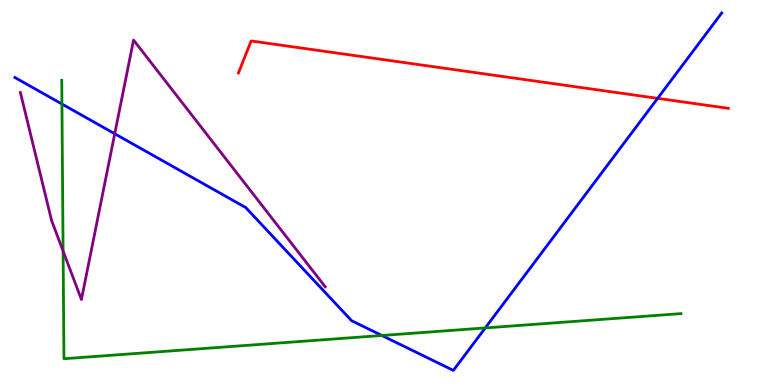[{'lines': ['blue', 'red'], 'intersections': [{'x': 8.49, 'y': 7.45}]}, {'lines': ['green', 'red'], 'intersections': []}, {'lines': ['purple', 'red'], 'intersections': []}, {'lines': ['blue', 'green'], 'intersections': [{'x': 0.799, 'y': 7.3}, {'x': 4.93, 'y': 1.29}, {'x': 6.26, 'y': 1.48}]}, {'lines': ['blue', 'purple'], 'intersections': [{'x': 1.48, 'y': 6.53}]}, {'lines': ['green', 'purple'], 'intersections': [{'x': 0.814, 'y': 3.48}]}]